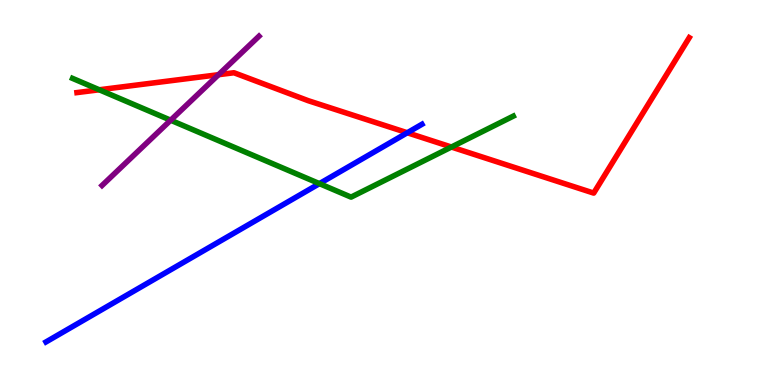[{'lines': ['blue', 'red'], 'intersections': [{'x': 5.26, 'y': 6.55}]}, {'lines': ['green', 'red'], 'intersections': [{'x': 1.28, 'y': 7.67}, {'x': 5.82, 'y': 6.18}]}, {'lines': ['purple', 'red'], 'intersections': [{'x': 2.82, 'y': 8.06}]}, {'lines': ['blue', 'green'], 'intersections': [{'x': 4.12, 'y': 5.23}]}, {'lines': ['blue', 'purple'], 'intersections': []}, {'lines': ['green', 'purple'], 'intersections': [{'x': 2.2, 'y': 6.88}]}]